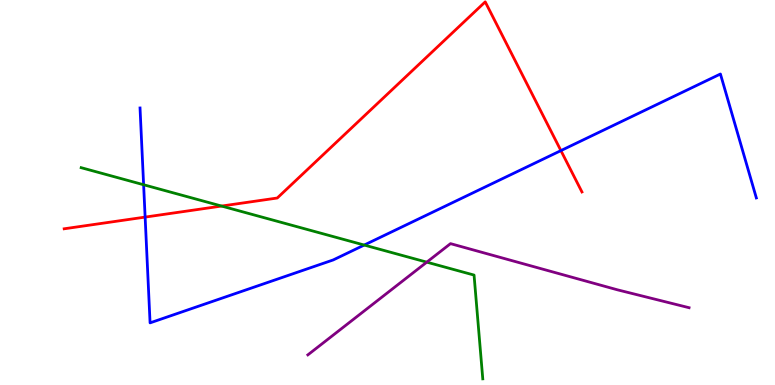[{'lines': ['blue', 'red'], 'intersections': [{'x': 1.87, 'y': 4.36}, {'x': 7.24, 'y': 6.09}]}, {'lines': ['green', 'red'], 'intersections': [{'x': 2.86, 'y': 4.65}]}, {'lines': ['purple', 'red'], 'intersections': []}, {'lines': ['blue', 'green'], 'intersections': [{'x': 1.85, 'y': 5.2}, {'x': 4.7, 'y': 3.64}]}, {'lines': ['blue', 'purple'], 'intersections': []}, {'lines': ['green', 'purple'], 'intersections': [{'x': 5.51, 'y': 3.19}]}]